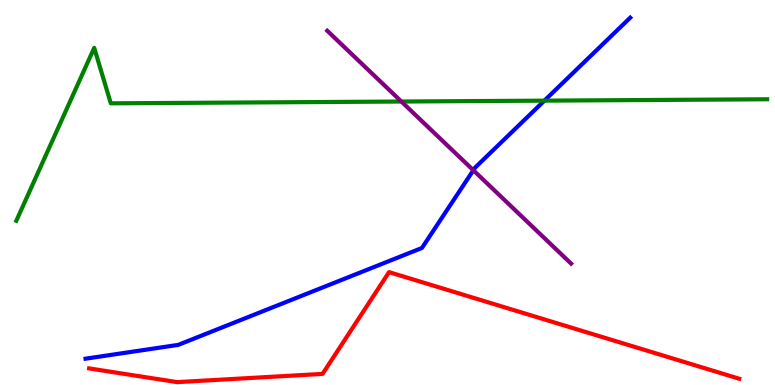[{'lines': ['blue', 'red'], 'intersections': []}, {'lines': ['green', 'red'], 'intersections': []}, {'lines': ['purple', 'red'], 'intersections': []}, {'lines': ['blue', 'green'], 'intersections': [{'x': 7.02, 'y': 7.39}]}, {'lines': ['blue', 'purple'], 'intersections': [{'x': 6.11, 'y': 5.58}]}, {'lines': ['green', 'purple'], 'intersections': [{'x': 5.18, 'y': 7.36}]}]